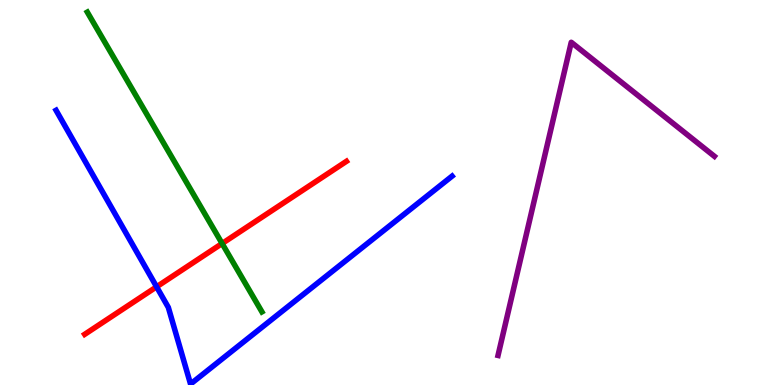[{'lines': ['blue', 'red'], 'intersections': [{'x': 2.02, 'y': 2.55}]}, {'lines': ['green', 'red'], 'intersections': [{'x': 2.87, 'y': 3.68}]}, {'lines': ['purple', 'red'], 'intersections': []}, {'lines': ['blue', 'green'], 'intersections': []}, {'lines': ['blue', 'purple'], 'intersections': []}, {'lines': ['green', 'purple'], 'intersections': []}]